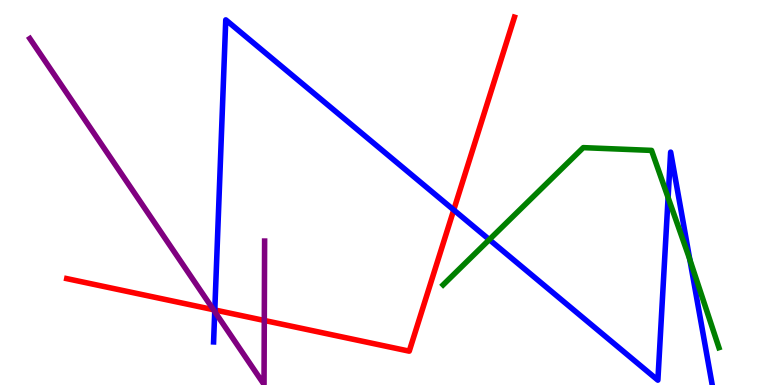[{'lines': ['blue', 'red'], 'intersections': [{'x': 2.77, 'y': 1.95}, {'x': 5.85, 'y': 4.55}]}, {'lines': ['green', 'red'], 'intersections': []}, {'lines': ['purple', 'red'], 'intersections': [{'x': 2.75, 'y': 1.96}, {'x': 3.41, 'y': 1.68}]}, {'lines': ['blue', 'green'], 'intersections': [{'x': 6.31, 'y': 3.78}, {'x': 8.62, 'y': 4.87}, {'x': 8.9, 'y': 3.25}]}, {'lines': ['blue', 'purple'], 'intersections': [{'x': 2.77, 'y': 1.91}]}, {'lines': ['green', 'purple'], 'intersections': []}]